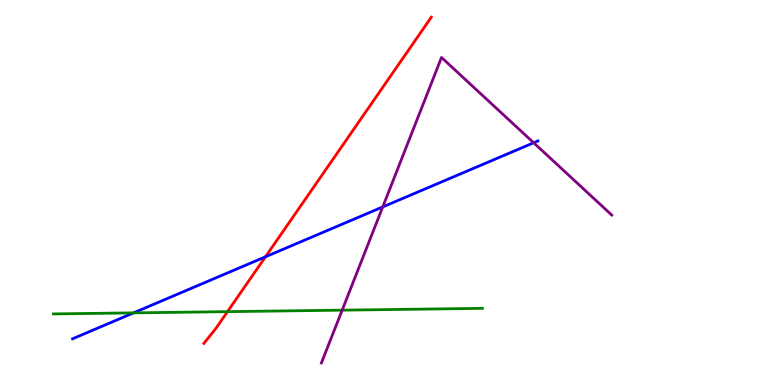[{'lines': ['blue', 'red'], 'intersections': [{'x': 3.43, 'y': 3.33}]}, {'lines': ['green', 'red'], 'intersections': [{'x': 2.94, 'y': 1.91}]}, {'lines': ['purple', 'red'], 'intersections': []}, {'lines': ['blue', 'green'], 'intersections': [{'x': 1.72, 'y': 1.87}]}, {'lines': ['blue', 'purple'], 'intersections': [{'x': 4.94, 'y': 4.63}, {'x': 6.89, 'y': 6.29}]}, {'lines': ['green', 'purple'], 'intersections': [{'x': 4.42, 'y': 1.94}]}]